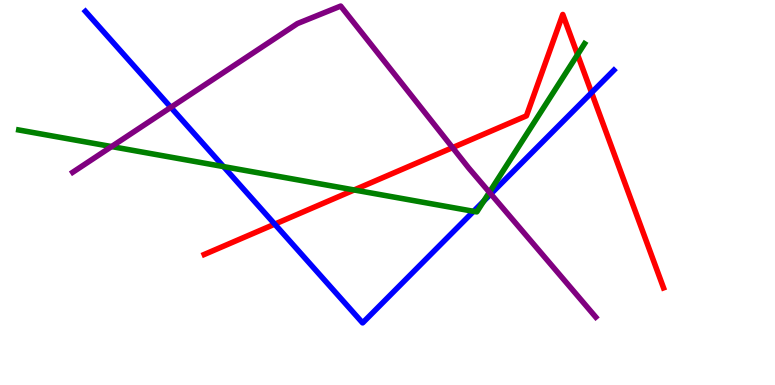[{'lines': ['blue', 'red'], 'intersections': [{'x': 3.54, 'y': 4.18}, {'x': 7.63, 'y': 7.59}]}, {'lines': ['green', 'red'], 'intersections': [{'x': 4.57, 'y': 5.07}, {'x': 7.45, 'y': 8.58}]}, {'lines': ['purple', 'red'], 'intersections': [{'x': 5.84, 'y': 6.17}]}, {'lines': ['blue', 'green'], 'intersections': [{'x': 2.88, 'y': 5.67}, {'x': 6.11, 'y': 4.51}, {'x': 6.24, 'y': 4.78}]}, {'lines': ['blue', 'purple'], 'intersections': [{'x': 2.2, 'y': 7.21}, {'x': 6.33, 'y': 4.96}]}, {'lines': ['green', 'purple'], 'intersections': [{'x': 1.44, 'y': 6.19}, {'x': 6.31, 'y': 5.01}]}]